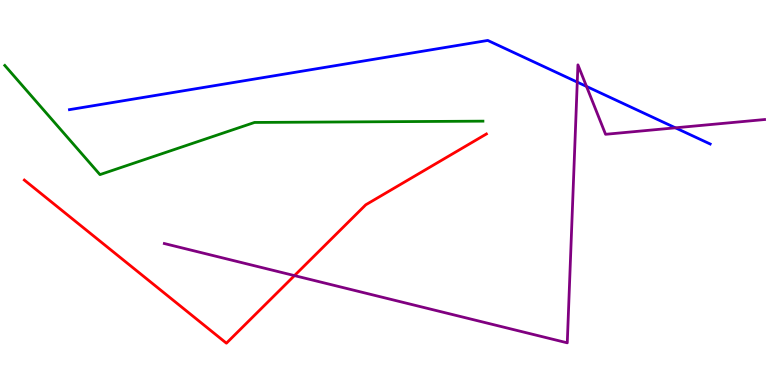[{'lines': ['blue', 'red'], 'intersections': []}, {'lines': ['green', 'red'], 'intersections': []}, {'lines': ['purple', 'red'], 'intersections': [{'x': 3.8, 'y': 2.84}]}, {'lines': ['blue', 'green'], 'intersections': []}, {'lines': ['blue', 'purple'], 'intersections': [{'x': 7.45, 'y': 7.87}, {'x': 7.57, 'y': 7.76}, {'x': 8.72, 'y': 6.68}]}, {'lines': ['green', 'purple'], 'intersections': []}]